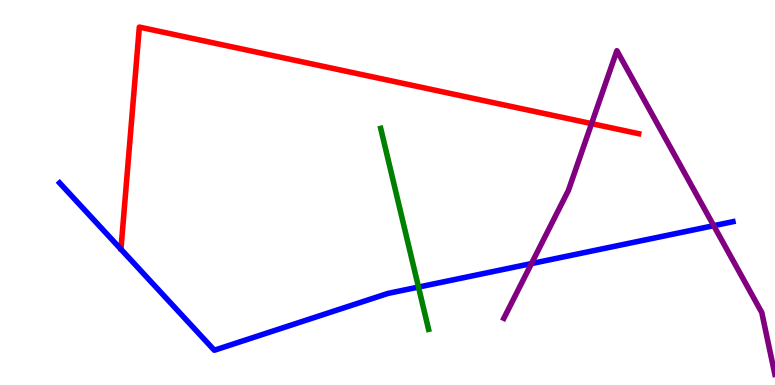[{'lines': ['blue', 'red'], 'intersections': []}, {'lines': ['green', 'red'], 'intersections': []}, {'lines': ['purple', 'red'], 'intersections': [{'x': 7.63, 'y': 6.79}]}, {'lines': ['blue', 'green'], 'intersections': [{'x': 5.4, 'y': 2.54}]}, {'lines': ['blue', 'purple'], 'intersections': [{'x': 6.86, 'y': 3.15}, {'x': 9.21, 'y': 4.14}]}, {'lines': ['green', 'purple'], 'intersections': []}]